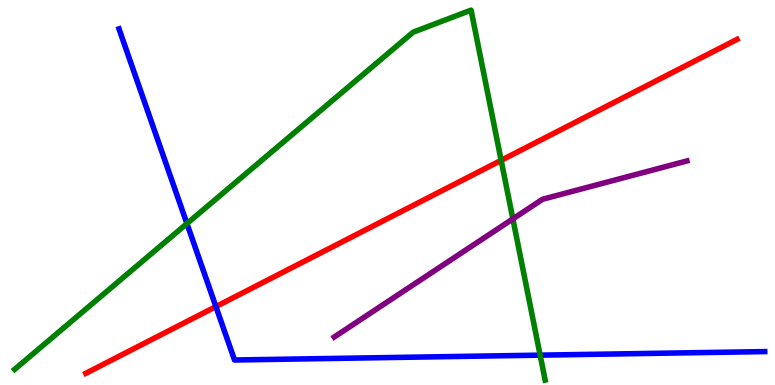[{'lines': ['blue', 'red'], 'intersections': [{'x': 2.79, 'y': 2.04}]}, {'lines': ['green', 'red'], 'intersections': [{'x': 6.47, 'y': 5.84}]}, {'lines': ['purple', 'red'], 'intersections': []}, {'lines': ['blue', 'green'], 'intersections': [{'x': 2.41, 'y': 4.19}, {'x': 6.97, 'y': 0.775}]}, {'lines': ['blue', 'purple'], 'intersections': []}, {'lines': ['green', 'purple'], 'intersections': [{'x': 6.62, 'y': 4.31}]}]